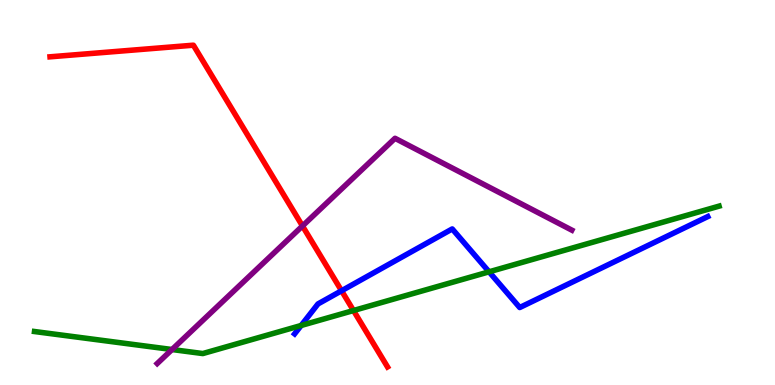[{'lines': ['blue', 'red'], 'intersections': [{'x': 4.41, 'y': 2.45}]}, {'lines': ['green', 'red'], 'intersections': [{'x': 4.56, 'y': 1.93}]}, {'lines': ['purple', 'red'], 'intersections': [{'x': 3.9, 'y': 4.13}]}, {'lines': ['blue', 'green'], 'intersections': [{'x': 3.89, 'y': 1.55}, {'x': 6.31, 'y': 2.94}]}, {'lines': ['blue', 'purple'], 'intersections': []}, {'lines': ['green', 'purple'], 'intersections': [{'x': 2.22, 'y': 0.921}]}]